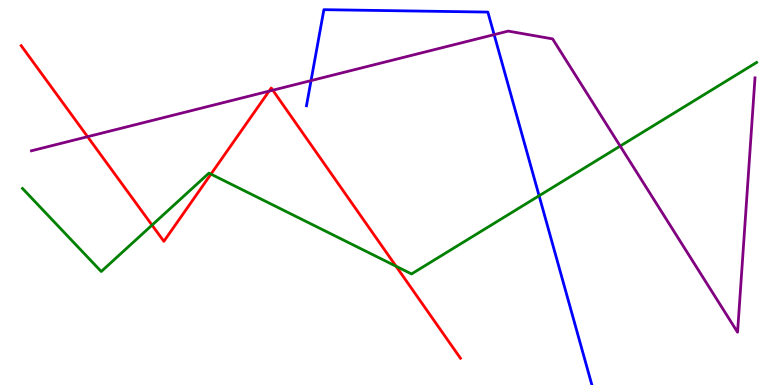[{'lines': ['blue', 'red'], 'intersections': []}, {'lines': ['green', 'red'], 'intersections': [{'x': 1.96, 'y': 4.15}, {'x': 2.72, 'y': 5.48}, {'x': 5.11, 'y': 3.08}]}, {'lines': ['purple', 'red'], 'intersections': [{'x': 1.13, 'y': 6.45}, {'x': 3.47, 'y': 7.63}, {'x': 3.52, 'y': 7.66}]}, {'lines': ['blue', 'green'], 'intersections': [{'x': 6.96, 'y': 4.92}]}, {'lines': ['blue', 'purple'], 'intersections': [{'x': 4.01, 'y': 7.91}, {'x': 6.38, 'y': 9.1}]}, {'lines': ['green', 'purple'], 'intersections': [{'x': 8.0, 'y': 6.21}]}]